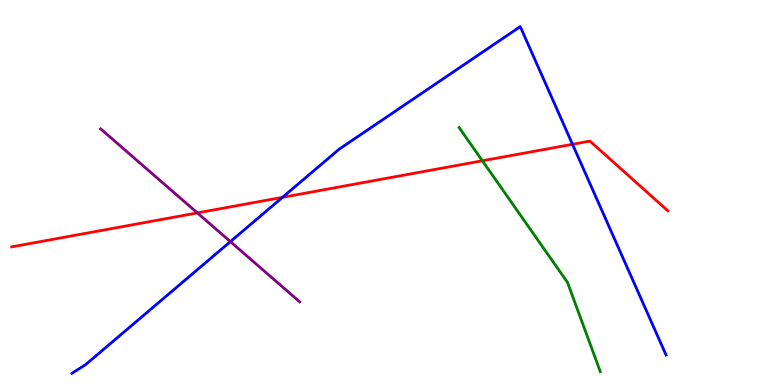[{'lines': ['blue', 'red'], 'intersections': [{'x': 3.65, 'y': 4.87}, {'x': 7.39, 'y': 6.25}]}, {'lines': ['green', 'red'], 'intersections': [{'x': 6.22, 'y': 5.82}]}, {'lines': ['purple', 'red'], 'intersections': [{'x': 2.55, 'y': 4.47}]}, {'lines': ['blue', 'green'], 'intersections': []}, {'lines': ['blue', 'purple'], 'intersections': [{'x': 2.97, 'y': 3.72}]}, {'lines': ['green', 'purple'], 'intersections': []}]